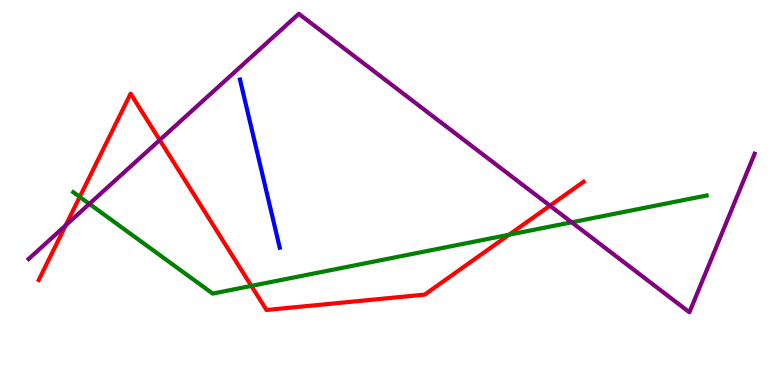[{'lines': ['blue', 'red'], 'intersections': []}, {'lines': ['green', 'red'], 'intersections': [{'x': 1.03, 'y': 4.89}, {'x': 3.24, 'y': 2.57}, {'x': 6.57, 'y': 3.9}]}, {'lines': ['purple', 'red'], 'intersections': [{'x': 0.847, 'y': 4.15}, {'x': 2.06, 'y': 6.36}, {'x': 7.1, 'y': 4.66}]}, {'lines': ['blue', 'green'], 'intersections': []}, {'lines': ['blue', 'purple'], 'intersections': []}, {'lines': ['green', 'purple'], 'intersections': [{'x': 1.15, 'y': 4.7}, {'x': 7.38, 'y': 4.23}]}]